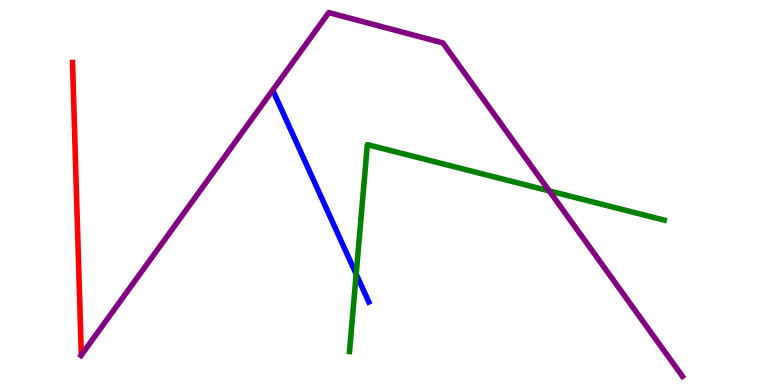[{'lines': ['blue', 'red'], 'intersections': []}, {'lines': ['green', 'red'], 'intersections': []}, {'lines': ['purple', 'red'], 'intersections': []}, {'lines': ['blue', 'green'], 'intersections': [{'x': 4.6, 'y': 2.88}]}, {'lines': ['blue', 'purple'], 'intersections': []}, {'lines': ['green', 'purple'], 'intersections': [{'x': 7.09, 'y': 5.04}]}]